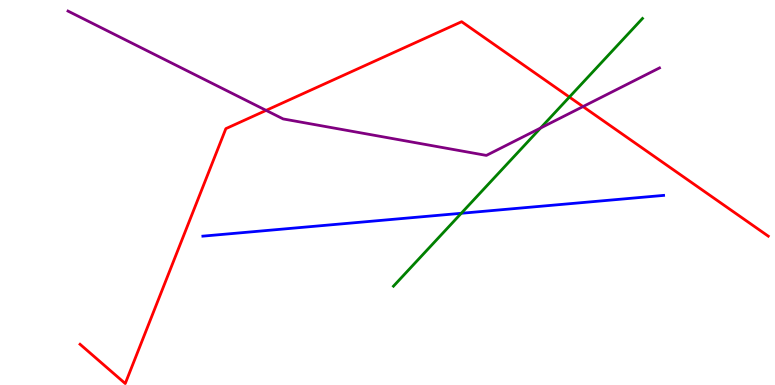[{'lines': ['blue', 'red'], 'intersections': []}, {'lines': ['green', 'red'], 'intersections': [{'x': 7.35, 'y': 7.48}]}, {'lines': ['purple', 'red'], 'intersections': [{'x': 3.43, 'y': 7.13}, {'x': 7.52, 'y': 7.23}]}, {'lines': ['blue', 'green'], 'intersections': [{'x': 5.95, 'y': 4.46}]}, {'lines': ['blue', 'purple'], 'intersections': []}, {'lines': ['green', 'purple'], 'intersections': [{'x': 6.98, 'y': 6.68}]}]